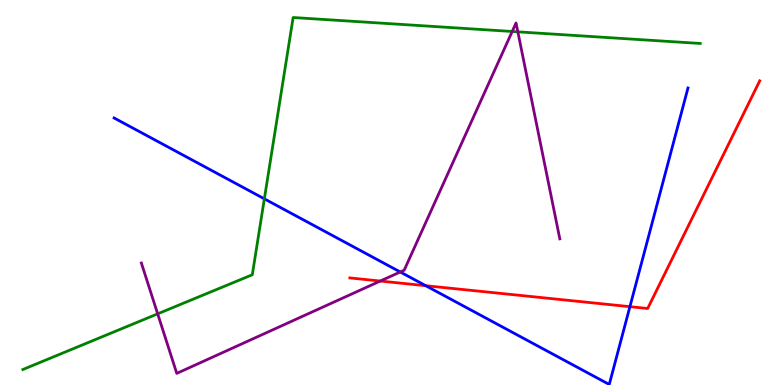[{'lines': ['blue', 'red'], 'intersections': [{'x': 5.49, 'y': 2.58}, {'x': 8.13, 'y': 2.03}]}, {'lines': ['green', 'red'], 'intersections': []}, {'lines': ['purple', 'red'], 'intersections': [{'x': 4.91, 'y': 2.7}]}, {'lines': ['blue', 'green'], 'intersections': [{'x': 3.41, 'y': 4.84}]}, {'lines': ['blue', 'purple'], 'intersections': [{'x': 5.16, 'y': 2.94}]}, {'lines': ['green', 'purple'], 'intersections': [{'x': 2.03, 'y': 1.85}, {'x': 6.61, 'y': 9.18}, {'x': 6.68, 'y': 9.17}]}]